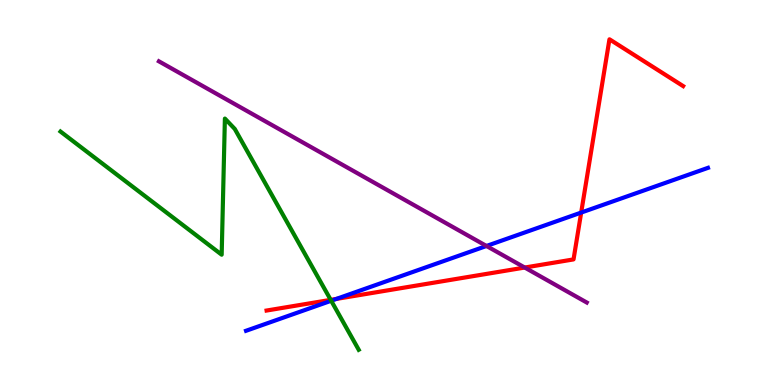[{'lines': ['blue', 'red'], 'intersections': [{'x': 4.34, 'y': 2.24}, {'x': 7.5, 'y': 4.48}]}, {'lines': ['green', 'red'], 'intersections': [{'x': 4.27, 'y': 2.21}]}, {'lines': ['purple', 'red'], 'intersections': [{'x': 6.77, 'y': 3.05}]}, {'lines': ['blue', 'green'], 'intersections': [{'x': 4.27, 'y': 2.19}]}, {'lines': ['blue', 'purple'], 'intersections': [{'x': 6.28, 'y': 3.61}]}, {'lines': ['green', 'purple'], 'intersections': []}]